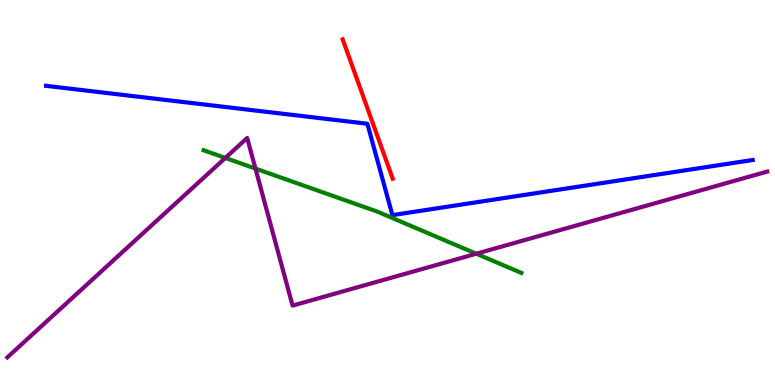[{'lines': ['blue', 'red'], 'intersections': []}, {'lines': ['green', 'red'], 'intersections': []}, {'lines': ['purple', 'red'], 'intersections': []}, {'lines': ['blue', 'green'], 'intersections': []}, {'lines': ['blue', 'purple'], 'intersections': []}, {'lines': ['green', 'purple'], 'intersections': [{'x': 2.91, 'y': 5.9}, {'x': 3.3, 'y': 5.62}, {'x': 6.15, 'y': 3.41}]}]